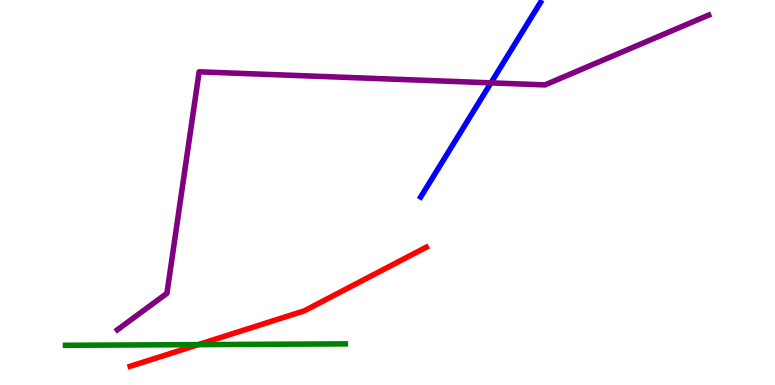[{'lines': ['blue', 'red'], 'intersections': []}, {'lines': ['green', 'red'], 'intersections': [{'x': 2.56, 'y': 1.05}]}, {'lines': ['purple', 'red'], 'intersections': []}, {'lines': ['blue', 'green'], 'intersections': []}, {'lines': ['blue', 'purple'], 'intersections': [{'x': 6.34, 'y': 7.85}]}, {'lines': ['green', 'purple'], 'intersections': []}]